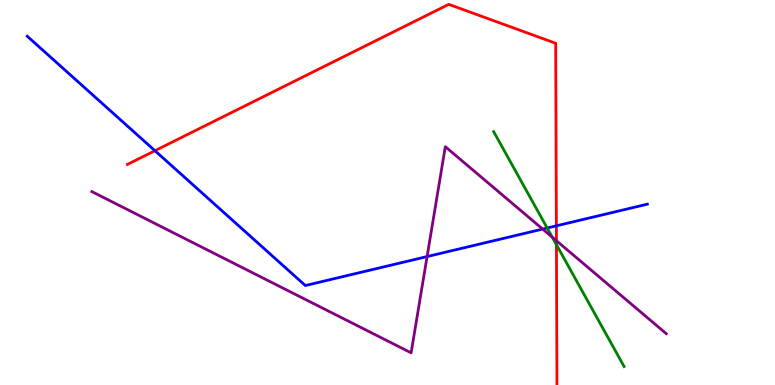[{'lines': ['blue', 'red'], 'intersections': [{'x': 2.0, 'y': 6.09}, {'x': 7.18, 'y': 4.13}]}, {'lines': ['green', 'red'], 'intersections': [{'x': 7.18, 'y': 3.64}]}, {'lines': ['purple', 'red'], 'intersections': [{'x': 7.18, 'y': 3.75}]}, {'lines': ['blue', 'green'], 'intersections': [{'x': 7.06, 'y': 4.08}]}, {'lines': ['blue', 'purple'], 'intersections': [{'x': 5.51, 'y': 3.34}, {'x': 7.0, 'y': 4.05}]}, {'lines': ['green', 'purple'], 'intersections': [{'x': 7.13, 'y': 3.84}]}]